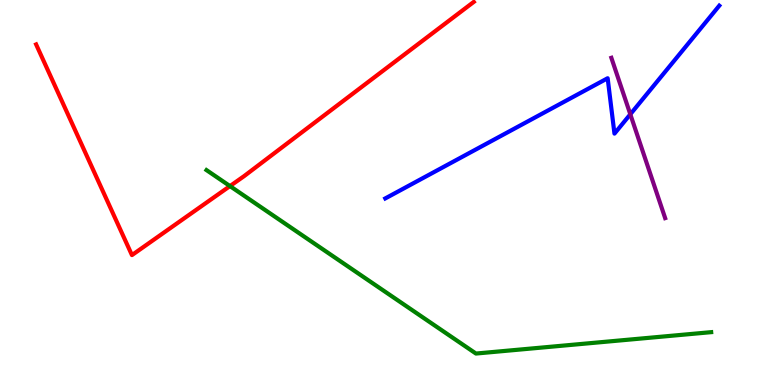[{'lines': ['blue', 'red'], 'intersections': []}, {'lines': ['green', 'red'], 'intersections': [{'x': 2.97, 'y': 5.17}]}, {'lines': ['purple', 'red'], 'intersections': []}, {'lines': ['blue', 'green'], 'intersections': []}, {'lines': ['blue', 'purple'], 'intersections': [{'x': 8.13, 'y': 7.03}]}, {'lines': ['green', 'purple'], 'intersections': []}]